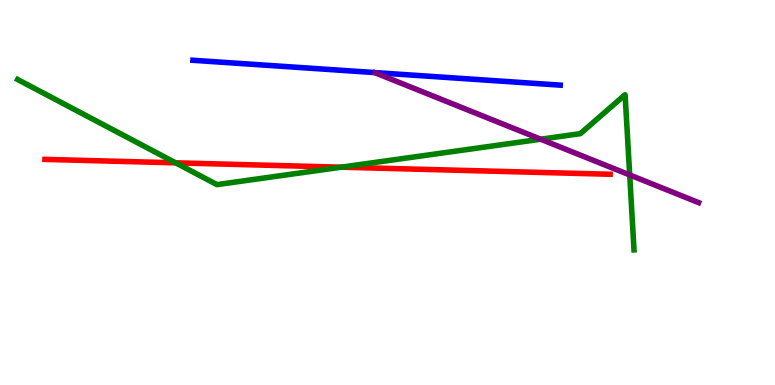[{'lines': ['blue', 'red'], 'intersections': []}, {'lines': ['green', 'red'], 'intersections': [{'x': 2.27, 'y': 5.77}, {'x': 4.4, 'y': 5.66}]}, {'lines': ['purple', 'red'], 'intersections': []}, {'lines': ['blue', 'green'], 'intersections': []}, {'lines': ['blue', 'purple'], 'intersections': []}, {'lines': ['green', 'purple'], 'intersections': [{'x': 6.98, 'y': 6.38}, {'x': 8.13, 'y': 5.46}]}]